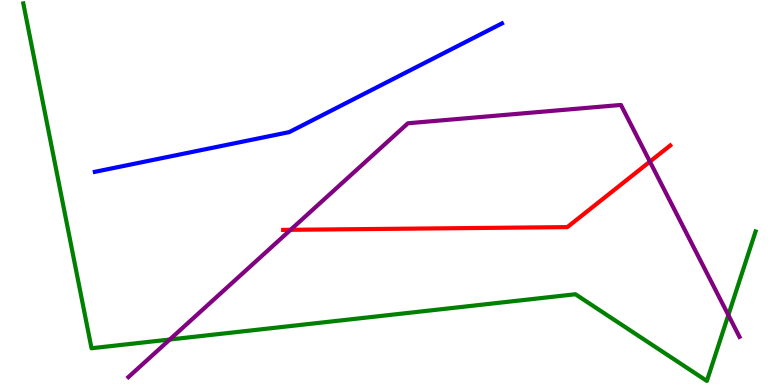[{'lines': ['blue', 'red'], 'intersections': []}, {'lines': ['green', 'red'], 'intersections': []}, {'lines': ['purple', 'red'], 'intersections': [{'x': 3.75, 'y': 4.03}, {'x': 8.39, 'y': 5.8}]}, {'lines': ['blue', 'green'], 'intersections': []}, {'lines': ['blue', 'purple'], 'intersections': []}, {'lines': ['green', 'purple'], 'intersections': [{'x': 2.19, 'y': 1.18}, {'x': 9.4, 'y': 1.82}]}]